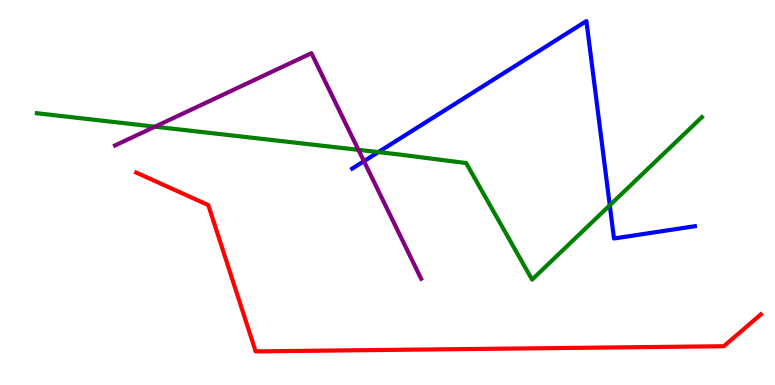[{'lines': ['blue', 'red'], 'intersections': []}, {'lines': ['green', 'red'], 'intersections': []}, {'lines': ['purple', 'red'], 'intersections': []}, {'lines': ['blue', 'green'], 'intersections': [{'x': 4.88, 'y': 6.05}, {'x': 7.87, 'y': 4.67}]}, {'lines': ['blue', 'purple'], 'intersections': [{'x': 4.7, 'y': 5.81}]}, {'lines': ['green', 'purple'], 'intersections': [{'x': 2.0, 'y': 6.71}, {'x': 4.62, 'y': 6.11}]}]